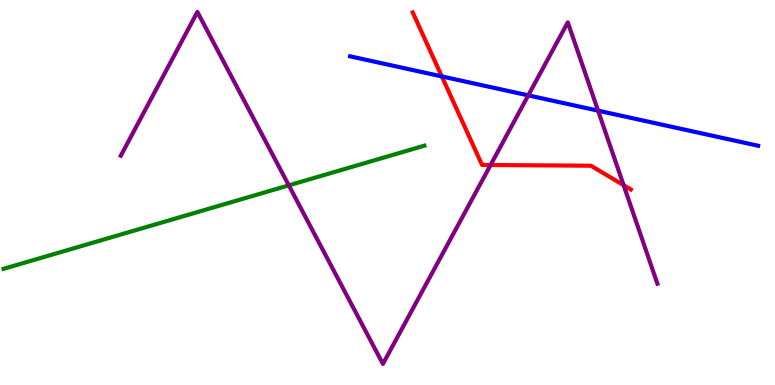[{'lines': ['blue', 'red'], 'intersections': [{'x': 5.7, 'y': 8.02}]}, {'lines': ['green', 'red'], 'intersections': []}, {'lines': ['purple', 'red'], 'intersections': [{'x': 6.33, 'y': 5.71}, {'x': 8.05, 'y': 5.19}]}, {'lines': ['blue', 'green'], 'intersections': []}, {'lines': ['blue', 'purple'], 'intersections': [{'x': 6.82, 'y': 7.52}, {'x': 7.72, 'y': 7.13}]}, {'lines': ['green', 'purple'], 'intersections': [{'x': 3.73, 'y': 5.19}]}]